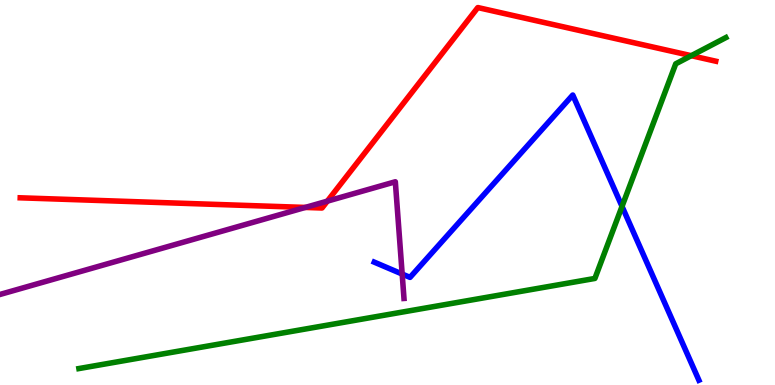[{'lines': ['blue', 'red'], 'intersections': []}, {'lines': ['green', 'red'], 'intersections': [{'x': 8.92, 'y': 8.55}]}, {'lines': ['purple', 'red'], 'intersections': [{'x': 3.94, 'y': 4.61}, {'x': 4.22, 'y': 4.78}]}, {'lines': ['blue', 'green'], 'intersections': [{'x': 8.03, 'y': 4.64}]}, {'lines': ['blue', 'purple'], 'intersections': [{'x': 5.19, 'y': 2.88}]}, {'lines': ['green', 'purple'], 'intersections': []}]